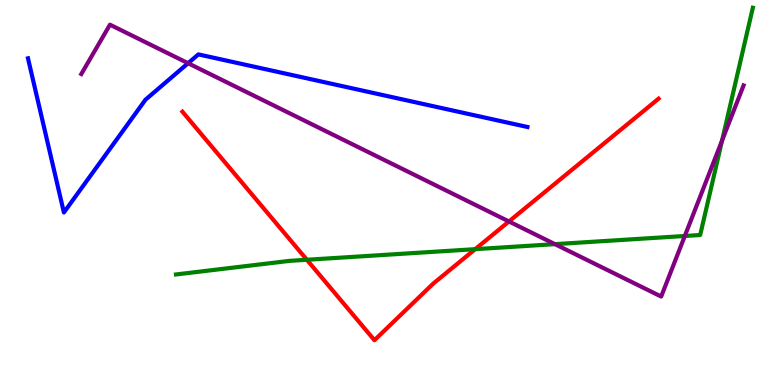[{'lines': ['blue', 'red'], 'intersections': []}, {'lines': ['green', 'red'], 'intersections': [{'x': 3.96, 'y': 3.25}, {'x': 6.13, 'y': 3.53}]}, {'lines': ['purple', 'red'], 'intersections': [{'x': 6.57, 'y': 4.25}]}, {'lines': ['blue', 'green'], 'intersections': []}, {'lines': ['blue', 'purple'], 'intersections': [{'x': 2.43, 'y': 8.36}]}, {'lines': ['green', 'purple'], 'intersections': [{'x': 7.16, 'y': 3.66}, {'x': 8.84, 'y': 3.87}, {'x': 9.32, 'y': 6.35}]}]